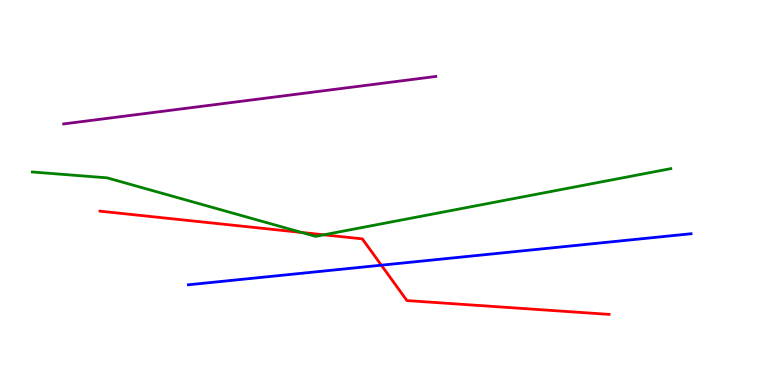[{'lines': ['blue', 'red'], 'intersections': [{'x': 4.92, 'y': 3.11}]}, {'lines': ['green', 'red'], 'intersections': [{'x': 3.89, 'y': 3.96}, {'x': 4.18, 'y': 3.9}]}, {'lines': ['purple', 'red'], 'intersections': []}, {'lines': ['blue', 'green'], 'intersections': []}, {'lines': ['blue', 'purple'], 'intersections': []}, {'lines': ['green', 'purple'], 'intersections': []}]